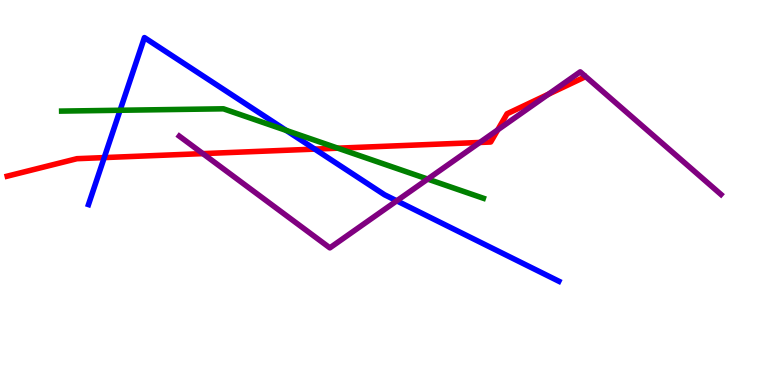[{'lines': ['blue', 'red'], 'intersections': [{'x': 1.34, 'y': 5.91}, {'x': 4.06, 'y': 6.13}]}, {'lines': ['green', 'red'], 'intersections': [{'x': 4.36, 'y': 6.15}]}, {'lines': ['purple', 'red'], 'intersections': [{'x': 2.62, 'y': 6.01}, {'x': 6.19, 'y': 6.3}, {'x': 6.42, 'y': 6.63}, {'x': 7.08, 'y': 7.55}]}, {'lines': ['blue', 'green'], 'intersections': [{'x': 1.55, 'y': 7.14}, {'x': 3.69, 'y': 6.61}]}, {'lines': ['blue', 'purple'], 'intersections': [{'x': 5.12, 'y': 4.78}]}, {'lines': ['green', 'purple'], 'intersections': [{'x': 5.52, 'y': 5.35}]}]